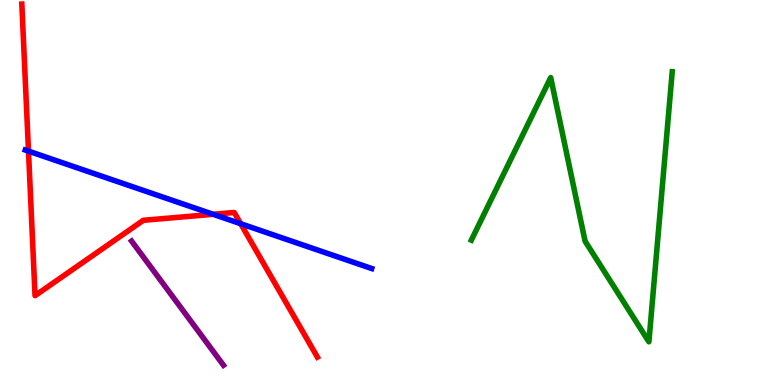[{'lines': ['blue', 'red'], 'intersections': [{'x': 0.368, 'y': 6.07}, {'x': 2.75, 'y': 4.43}, {'x': 3.11, 'y': 4.19}]}, {'lines': ['green', 'red'], 'intersections': []}, {'lines': ['purple', 'red'], 'intersections': []}, {'lines': ['blue', 'green'], 'intersections': []}, {'lines': ['blue', 'purple'], 'intersections': []}, {'lines': ['green', 'purple'], 'intersections': []}]